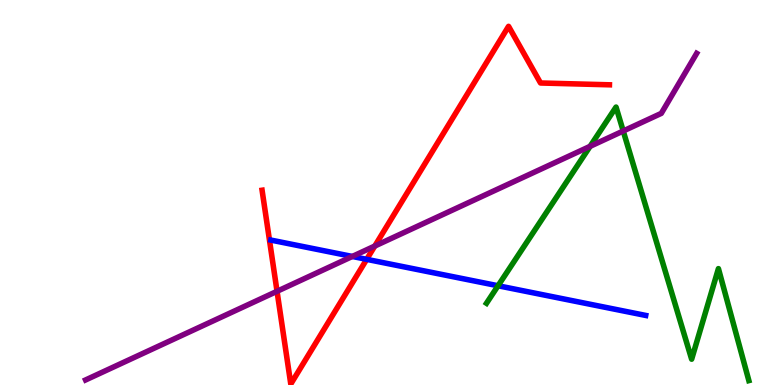[{'lines': ['blue', 'red'], 'intersections': [{'x': 4.73, 'y': 3.26}]}, {'lines': ['green', 'red'], 'intersections': []}, {'lines': ['purple', 'red'], 'intersections': [{'x': 3.57, 'y': 2.43}, {'x': 4.84, 'y': 3.61}]}, {'lines': ['blue', 'green'], 'intersections': [{'x': 6.43, 'y': 2.58}]}, {'lines': ['blue', 'purple'], 'intersections': [{'x': 4.55, 'y': 3.34}]}, {'lines': ['green', 'purple'], 'intersections': [{'x': 7.61, 'y': 6.2}, {'x': 8.04, 'y': 6.6}]}]